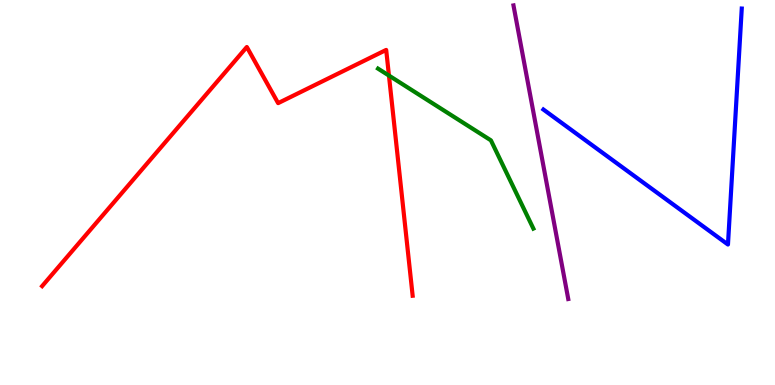[{'lines': ['blue', 'red'], 'intersections': []}, {'lines': ['green', 'red'], 'intersections': [{'x': 5.02, 'y': 8.04}]}, {'lines': ['purple', 'red'], 'intersections': []}, {'lines': ['blue', 'green'], 'intersections': []}, {'lines': ['blue', 'purple'], 'intersections': []}, {'lines': ['green', 'purple'], 'intersections': []}]